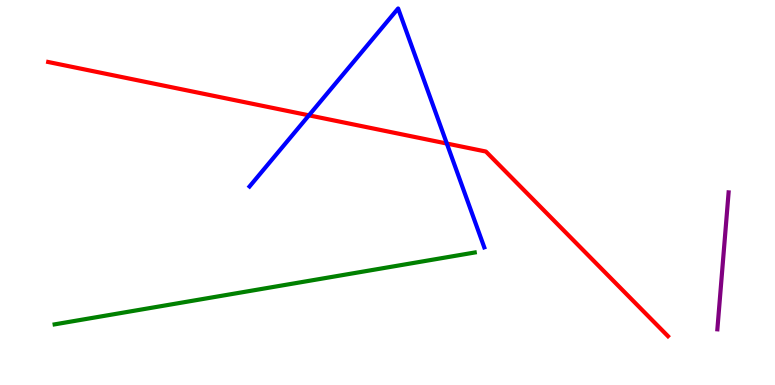[{'lines': ['blue', 'red'], 'intersections': [{'x': 3.99, 'y': 7.0}, {'x': 5.77, 'y': 6.27}]}, {'lines': ['green', 'red'], 'intersections': []}, {'lines': ['purple', 'red'], 'intersections': []}, {'lines': ['blue', 'green'], 'intersections': []}, {'lines': ['blue', 'purple'], 'intersections': []}, {'lines': ['green', 'purple'], 'intersections': []}]